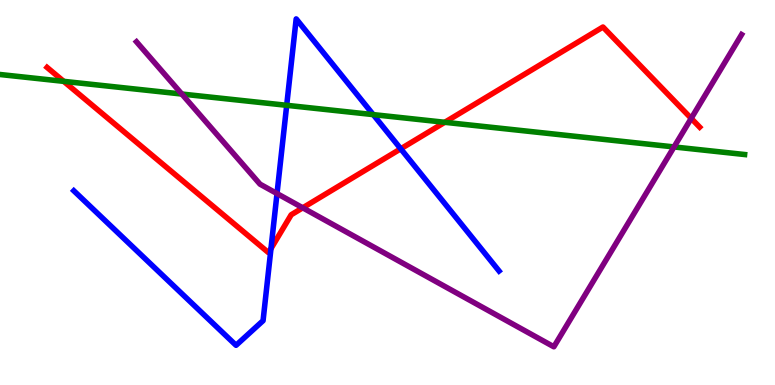[{'lines': ['blue', 'red'], 'intersections': [{'x': 3.5, 'y': 3.54}, {'x': 5.17, 'y': 6.13}]}, {'lines': ['green', 'red'], 'intersections': [{'x': 0.822, 'y': 7.89}, {'x': 5.74, 'y': 6.82}]}, {'lines': ['purple', 'red'], 'intersections': [{'x': 3.91, 'y': 4.6}, {'x': 8.92, 'y': 6.93}]}, {'lines': ['blue', 'green'], 'intersections': [{'x': 3.7, 'y': 7.26}, {'x': 4.82, 'y': 7.02}]}, {'lines': ['blue', 'purple'], 'intersections': [{'x': 3.57, 'y': 4.97}]}, {'lines': ['green', 'purple'], 'intersections': [{'x': 2.35, 'y': 7.56}, {'x': 8.7, 'y': 6.18}]}]